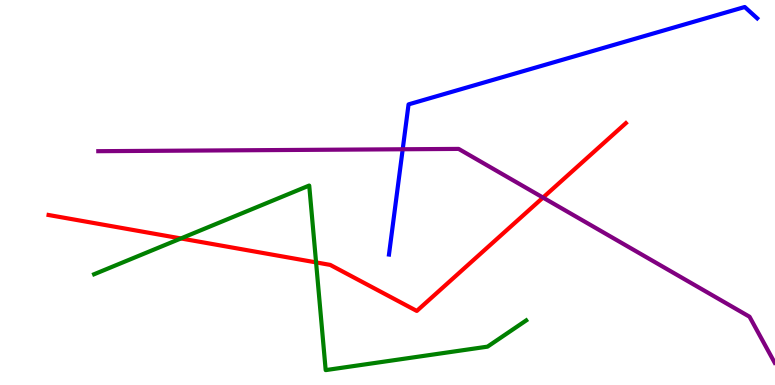[{'lines': ['blue', 'red'], 'intersections': []}, {'lines': ['green', 'red'], 'intersections': [{'x': 2.33, 'y': 3.81}, {'x': 4.08, 'y': 3.18}]}, {'lines': ['purple', 'red'], 'intersections': [{'x': 7.01, 'y': 4.87}]}, {'lines': ['blue', 'green'], 'intersections': []}, {'lines': ['blue', 'purple'], 'intersections': [{'x': 5.2, 'y': 6.12}]}, {'lines': ['green', 'purple'], 'intersections': []}]